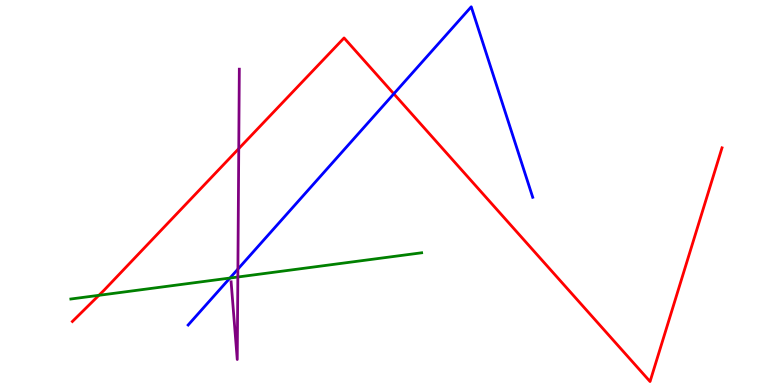[{'lines': ['blue', 'red'], 'intersections': [{'x': 5.08, 'y': 7.56}]}, {'lines': ['green', 'red'], 'intersections': [{'x': 1.28, 'y': 2.33}]}, {'lines': ['purple', 'red'], 'intersections': [{'x': 3.08, 'y': 6.14}]}, {'lines': ['blue', 'green'], 'intersections': [{'x': 2.97, 'y': 2.78}]}, {'lines': ['blue', 'purple'], 'intersections': [{'x': 3.07, 'y': 3.01}]}, {'lines': ['green', 'purple'], 'intersections': [{'x': 3.07, 'y': 2.81}]}]